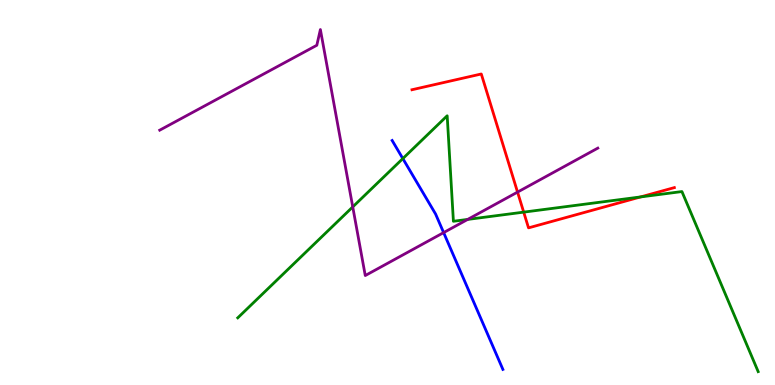[{'lines': ['blue', 'red'], 'intersections': []}, {'lines': ['green', 'red'], 'intersections': [{'x': 6.76, 'y': 4.49}, {'x': 8.27, 'y': 4.88}]}, {'lines': ['purple', 'red'], 'intersections': [{'x': 6.68, 'y': 5.01}]}, {'lines': ['blue', 'green'], 'intersections': [{'x': 5.2, 'y': 5.88}]}, {'lines': ['blue', 'purple'], 'intersections': [{'x': 5.72, 'y': 3.96}]}, {'lines': ['green', 'purple'], 'intersections': [{'x': 4.55, 'y': 4.63}, {'x': 6.03, 'y': 4.3}]}]